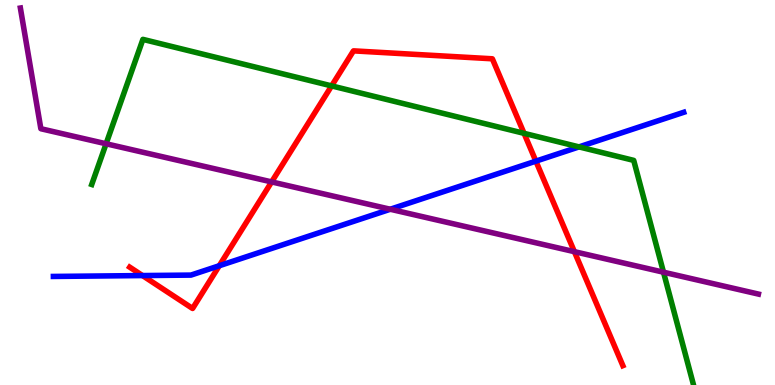[{'lines': ['blue', 'red'], 'intersections': [{'x': 1.84, 'y': 2.84}, {'x': 2.83, 'y': 3.1}, {'x': 6.91, 'y': 5.81}]}, {'lines': ['green', 'red'], 'intersections': [{'x': 4.28, 'y': 7.77}, {'x': 6.76, 'y': 6.54}]}, {'lines': ['purple', 'red'], 'intersections': [{'x': 3.5, 'y': 5.27}, {'x': 7.41, 'y': 3.46}]}, {'lines': ['blue', 'green'], 'intersections': [{'x': 7.47, 'y': 6.18}]}, {'lines': ['blue', 'purple'], 'intersections': [{'x': 5.04, 'y': 4.56}]}, {'lines': ['green', 'purple'], 'intersections': [{'x': 1.37, 'y': 6.27}, {'x': 8.56, 'y': 2.93}]}]